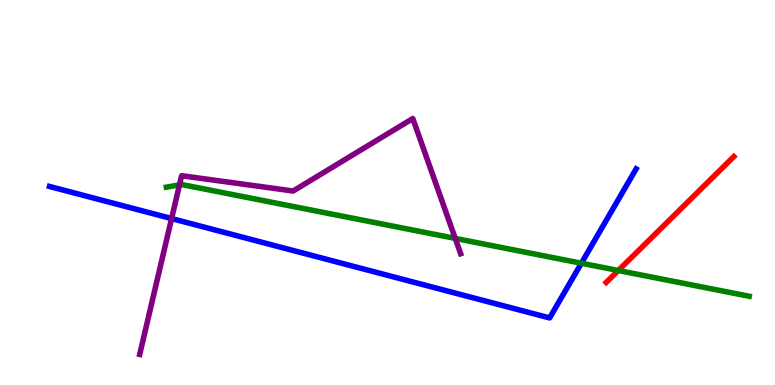[{'lines': ['blue', 'red'], 'intersections': []}, {'lines': ['green', 'red'], 'intersections': [{'x': 7.98, 'y': 2.97}]}, {'lines': ['purple', 'red'], 'intersections': []}, {'lines': ['blue', 'green'], 'intersections': [{'x': 7.5, 'y': 3.16}]}, {'lines': ['blue', 'purple'], 'intersections': [{'x': 2.21, 'y': 4.32}]}, {'lines': ['green', 'purple'], 'intersections': [{'x': 2.32, 'y': 5.2}, {'x': 5.87, 'y': 3.81}]}]